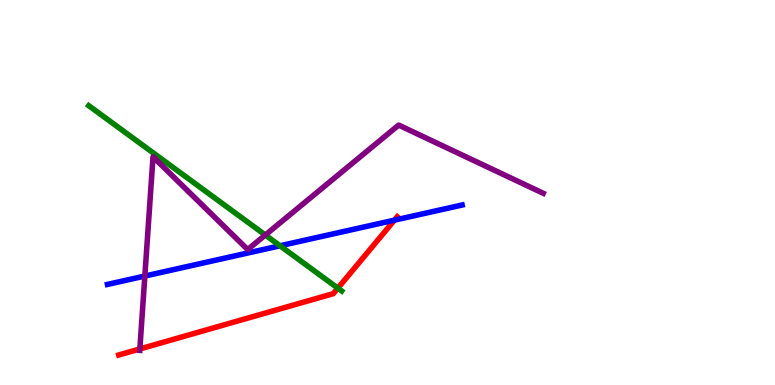[{'lines': ['blue', 'red'], 'intersections': [{'x': 5.09, 'y': 4.28}]}, {'lines': ['green', 'red'], 'intersections': [{'x': 4.36, 'y': 2.52}]}, {'lines': ['purple', 'red'], 'intersections': [{'x': 1.8, 'y': 0.936}]}, {'lines': ['blue', 'green'], 'intersections': [{'x': 3.61, 'y': 3.62}]}, {'lines': ['blue', 'purple'], 'intersections': [{'x': 1.87, 'y': 2.83}]}, {'lines': ['green', 'purple'], 'intersections': [{'x': 3.42, 'y': 3.9}]}]